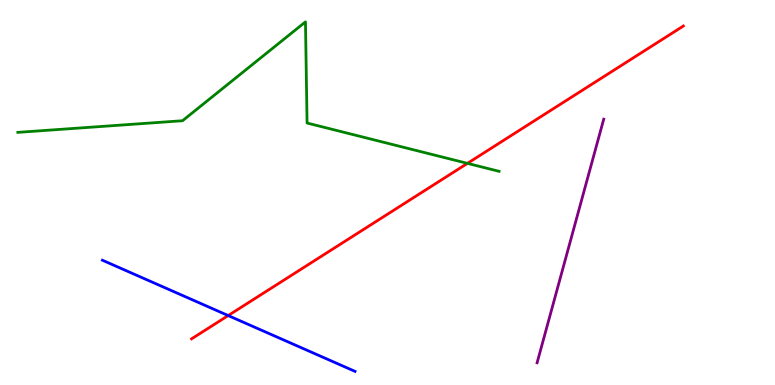[{'lines': ['blue', 'red'], 'intersections': [{'x': 2.94, 'y': 1.8}]}, {'lines': ['green', 'red'], 'intersections': [{'x': 6.03, 'y': 5.76}]}, {'lines': ['purple', 'red'], 'intersections': []}, {'lines': ['blue', 'green'], 'intersections': []}, {'lines': ['blue', 'purple'], 'intersections': []}, {'lines': ['green', 'purple'], 'intersections': []}]